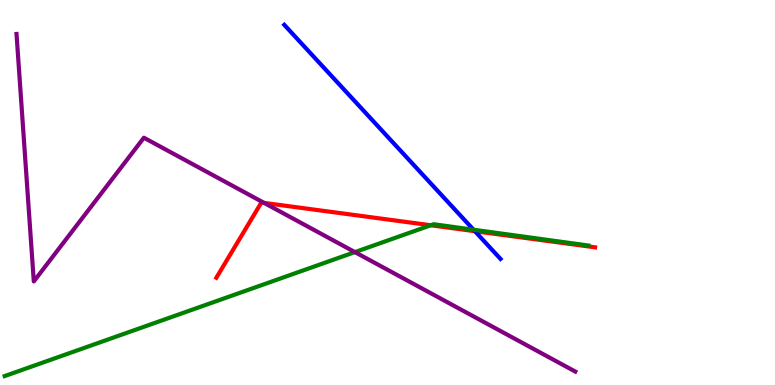[{'lines': ['blue', 'red'], 'intersections': [{'x': 6.13, 'y': 3.99}]}, {'lines': ['green', 'red'], 'intersections': [{'x': 5.56, 'y': 4.15}]}, {'lines': ['purple', 'red'], 'intersections': [{'x': 3.41, 'y': 4.73}]}, {'lines': ['blue', 'green'], 'intersections': [{'x': 6.11, 'y': 4.03}]}, {'lines': ['blue', 'purple'], 'intersections': []}, {'lines': ['green', 'purple'], 'intersections': [{'x': 4.58, 'y': 3.45}]}]